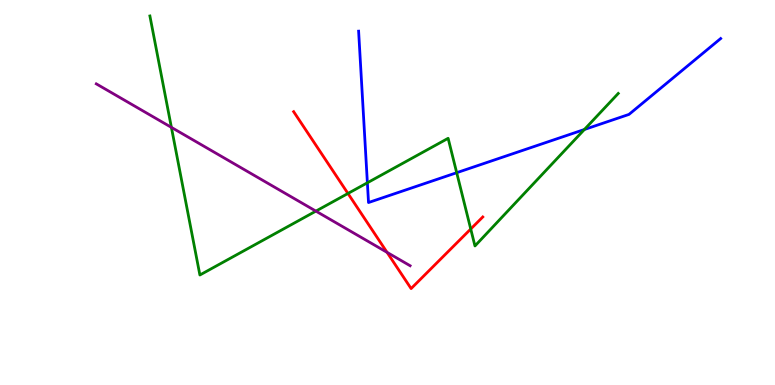[{'lines': ['blue', 'red'], 'intersections': []}, {'lines': ['green', 'red'], 'intersections': [{'x': 4.49, 'y': 4.97}, {'x': 6.07, 'y': 4.05}]}, {'lines': ['purple', 'red'], 'intersections': [{'x': 4.99, 'y': 3.45}]}, {'lines': ['blue', 'green'], 'intersections': [{'x': 4.74, 'y': 5.25}, {'x': 5.89, 'y': 5.51}, {'x': 7.54, 'y': 6.64}]}, {'lines': ['blue', 'purple'], 'intersections': []}, {'lines': ['green', 'purple'], 'intersections': [{'x': 2.21, 'y': 6.69}, {'x': 4.08, 'y': 4.52}]}]